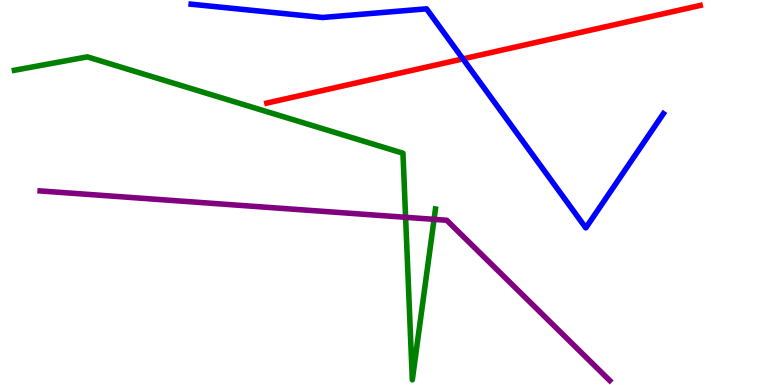[{'lines': ['blue', 'red'], 'intersections': [{'x': 5.97, 'y': 8.47}]}, {'lines': ['green', 'red'], 'intersections': []}, {'lines': ['purple', 'red'], 'intersections': []}, {'lines': ['blue', 'green'], 'intersections': []}, {'lines': ['blue', 'purple'], 'intersections': []}, {'lines': ['green', 'purple'], 'intersections': [{'x': 5.23, 'y': 4.36}, {'x': 5.6, 'y': 4.3}]}]